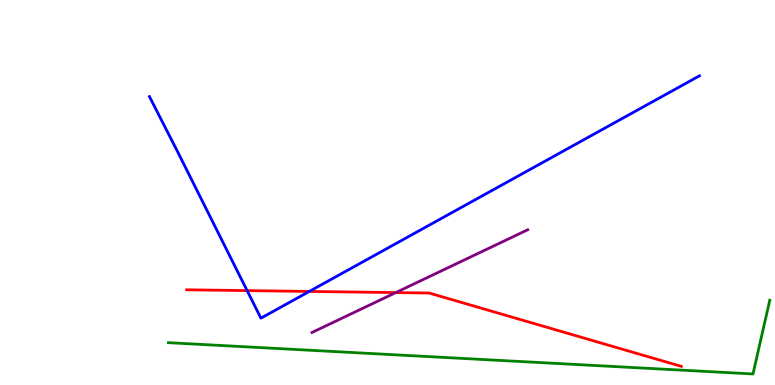[{'lines': ['blue', 'red'], 'intersections': [{'x': 3.19, 'y': 2.45}, {'x': 3.99, 'y': 2.43}]}, {'lines': ['green', 'red'], 'intersections': []}, {'lines': ['purple', 'red'], 'intersections': [{'x': 5.11, 'y': 2.4}]}, {'lines': ['blue', 'green'], 'intersections': []}, {'lines': ['blue', 'purple'], 'intersections': []}, {'lines': ['green', 'purple'], 'intersections': []}]